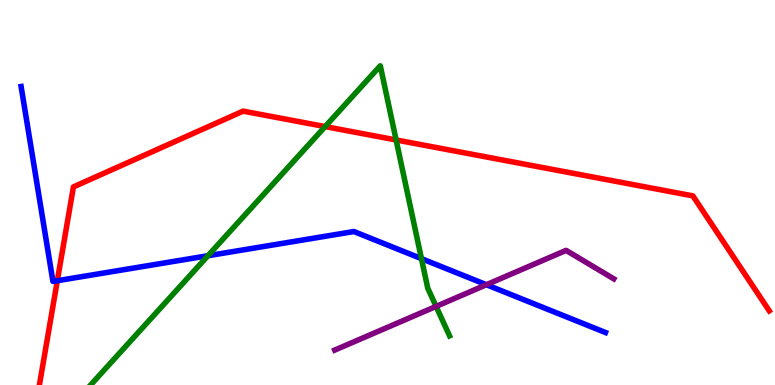[{'lines': ['blue', 'red'], 'intersections': [{'x': 0.74, 'y': 2.71}]}, {'lines': ['green', 'red'], 'intersections': [{'x': 4.2, 'y': 6.71}, {'x': 5.11, 'y': 6.36}]}, {'lines': ['purple', 'red'], 'intersections': []}, {'lines': ['blue', 'green'], 'intersections': [{'x': 2.68, 'y': 3.36}, {'x': 5.44, 'y': 3.28}]}, {'lines': ['blue', 'purple'], 'intersections': [{'x': 6.28, 'y': 2.6}]}, {'lines': ['green', 'purple'], 'intersections': [{'x': 5.63, 'y': 2.04}]}]